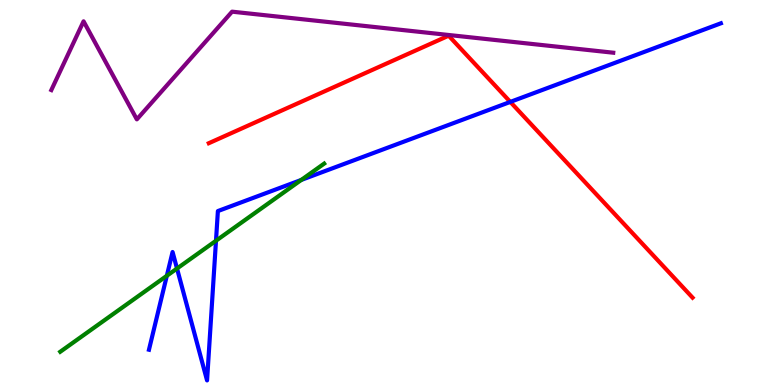[{'lines': ['blue', 'red'], 'intersections': [{'x': 6.58, 'y': 7.35}]}, {'lines': ['green', 'red'], 'intersections': []}, {'lines': ['purple', 'red'], 'intersections': []}, {'lines': ['blue', 'green'], 'intersections': [{'x': 2.15, 'y': 2.84}, {'x': 2.28, 'y': 3.03}, {'x': 2.79, 'y': 3.75}, {'x': 3.89, 'y': 5.33}]}, {'lines': ['blue', 'purple'], 'intersections': []}, {'lines': ['green', 'purple'], 'intersections': []}]